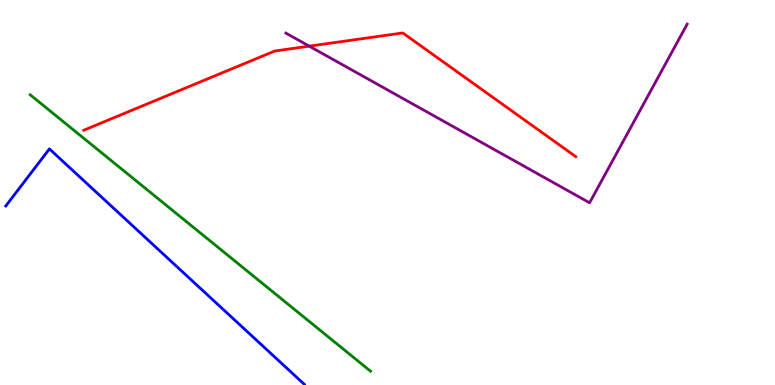[{'lines': ['blue', 'red'], 'intersections': []}, {'lines': ['green', 'red'], 'intersections': []}, {'lines': ['purple', 'red'], 'intersections': [{'x': 3.99, 'y': 8.8}]}, {'lines': ['blue', 'green'], 'intersections': []}, {'lines': ['blue', 'purple'], 'intersections': []}, {'lines': ['green', 'purple'], 'intersections': []}]